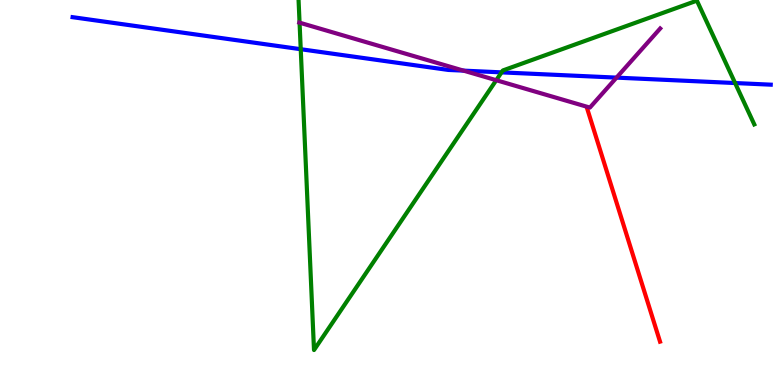[{'lines': ['blue', 'red'], 'intersections': []}, {'lines': ['green', 'red'], 'intersections': []}, {'lines': ['purple', 'red'], 'intersections': []}, {'lines': ['blue', 'green'], 'intersections': [{'x': 3.88, 'y': 8.72}, {'x': 6.47, 'y': 8.12}, {'x': 9.49, 'y': 7.84}]}, {'lines': ['blue', 'purple'], 'intersections': [{'x': 5.98, 'y': 8.17}, {'x': 7.96, 'y': 7.98}]}, {'lines': ['green', 'purple'], 'intersections': [{'x': 3.87, 'y': 9.41}, {'x': 6.4, 'y': 7.92}]}]